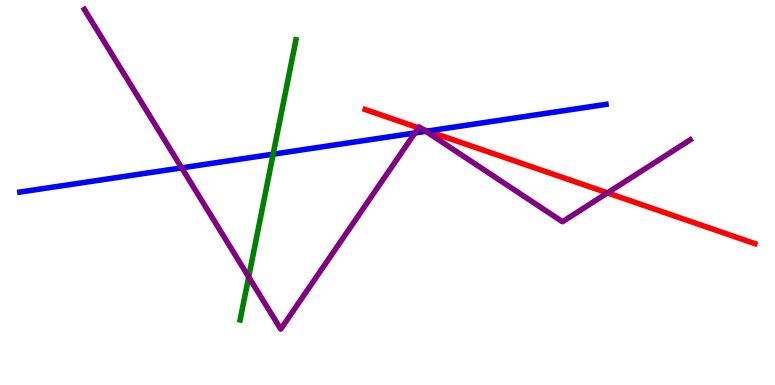[{'lines': ['blue', 'red'], 'intersections': [{'x': 5.52, 'y': 6.6}]}, {'lines': ['green', 'red'], 'intersections': []}, {'lines': ['purple', 'red'], 'intersections': [{'x': 5.4, 'y': 6.68}, {'x': 5.46, 'y': 6.64}, {'x': 7.84, 'y': 4.99}]}, {'lines': ['blue', 'green'], 'intersections': [{'x': 3.52, 'y': 6.0}]}, {'lines': ['blue', 'purple'], 'intersections': [{'x': 2.34, 'y': 5.64}, {'x': 5.35, 'y': 6.55}, {'x': 5.49, 'y': 6.59}]}, {'lines': ['green', 'purple'], 'intersections': [{'x': 3.21, 'y': 2.81}]}]